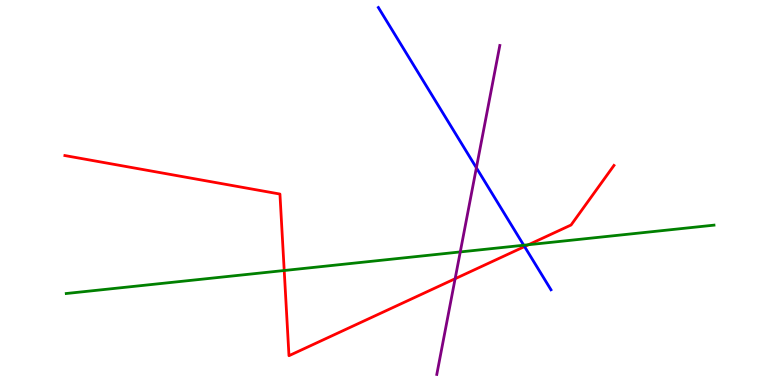[{'lines': ['blue', 'red'], 'intersections': [{'x': 6.77, 'y': 3.6}]}, {'lines': ['green', 'red'], 'intersections': [{'x': 3.67, 'y': 2.97}, {'x': 6.82, 'y': 3.64}]}, {'lines': ['purple', 'red'], 'intersections': [{'x': 5.87, 'y': 2.76}]}, {'lines': ['blue', 'green'], 'intersections': [{'x': 6.76, 'y': 3.63}]}, {'lines': ['blue', 'purple'], 'intersections': [{'x': 6.15, 'y': 5.64}]}, {'lines': ['green', 'purple'], 'intersections': [{'x': 5.94, 'y': 3.46}]}]